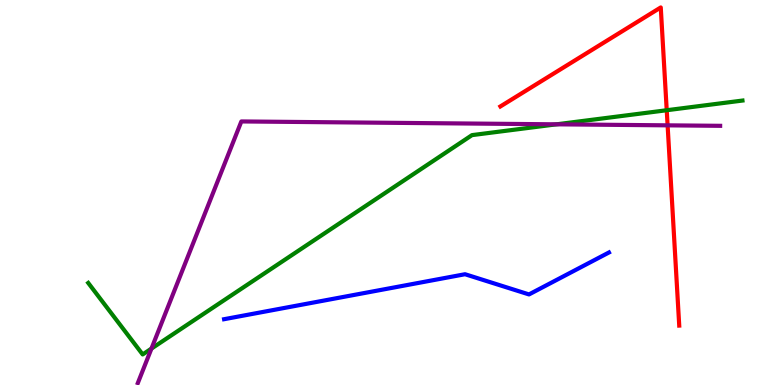[{'lines': ['blue', 'red'], 'intersections': []}, {'lines': ['green', 'red'], 'intersections': [{'x': 8.6, 'y': 7.14}]}, {'lines': ['purple', 'red'], 'intersections': [{'x': 8.61, 'y': 6.74}]}, {'lines': ['blue', 'green'], 'intersections': []}, {'lines': ['blue', 'purple'], 'intersections': []}, {'lines': ['green', 'purple'], 'intersections': [{'x': 1.95, 'y': 0.946}, {'x': 7.18, 'y': 6.77}]}]